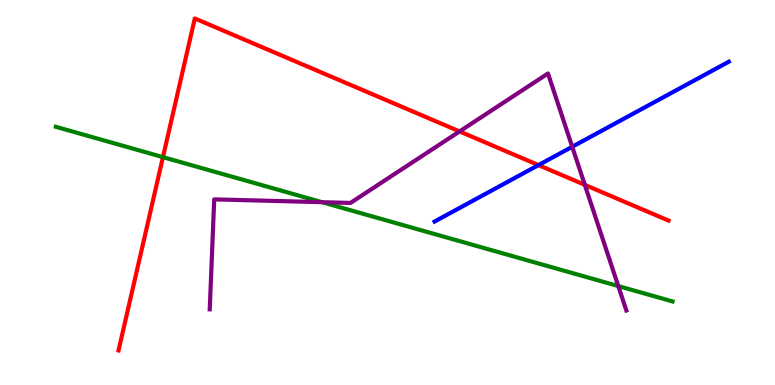[{'lines': ['blue', 'red'], 'intersections': [{'x': 6.95, 'y': 5.71}]}, {'lines': ['green', 'red'], 'intersections': [{'x': 2.1, 'y': 5.92}]}, {'lines': ['purple', 'red'], 'intersections': [{'x': 5.93, 'y': 6.59}, {'x': 7.55, 'y': 5.2}]}, {'lines': ['blue', 'green'], 'intersections': []}, {'lines': ['blue', 'purple'], 'intersections': [{'x': 7.38, 'y': 6.19}]}, {'lines': ['green', 'purple'], 'intersections': [{'x': 4.16, 'y': 4.75}, {'x': 7.98, 'y': 2.57}]}]